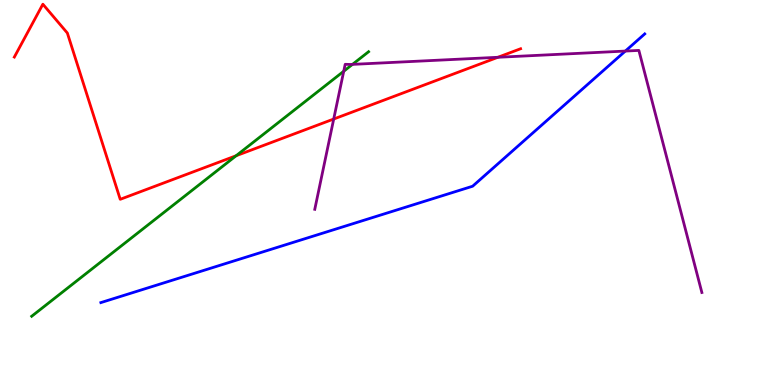[{'lines': ['blue', 'red'], 'intersections': []}, {'lines': ['green', 'red'], 'intersections': [{'x': 3.05, 'y': 5.96}]}, {'lines': ['purple', 'red'], 'intersections': [{'x': 4.31, 'y': 6.91}, {'x': 6.42, 'y': 8.51}]}, {'lines': ['blue', 'green'], 'intersections': []}, {'lines': ['blue', 'purple'], 'intersections': [{'x': 8.07, 'y': 8.67}]}, {'lines': ['green', 'purple'], 'intersections': [{'x': 4.44, 'y': 8.15}, {'x': 4.55, 'y': 8.33}]}]